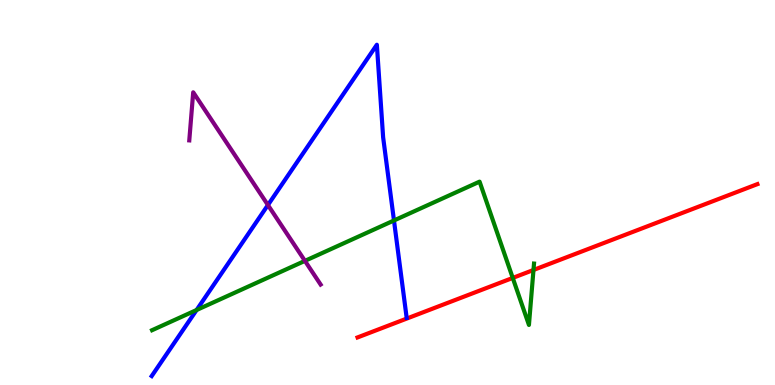[{'lines': ['blue', 'red'], 'intersections': []}, {'lines': ['green', 'red'], 'intersections': [{'x': 6.62, 'y': 2.78}, {'x': 6.88, 'y': 2.99}]}, {'lines': ['purple', 'red'], 'intersections': []}, {'lines': ['blue', 'green'], 'intersections': [{'x': 2.54, 'y': 1.95}, {'x': 5.08, 'y': 4.27}]}, {'lines': ['blue', 'purple'], 'intersections': [{'x': 3.46, 'y': 4.67}]}, {'lines': ['green', 'purple'], 'intersections': [{'x': 3.93, 'y': 3.22}]}]